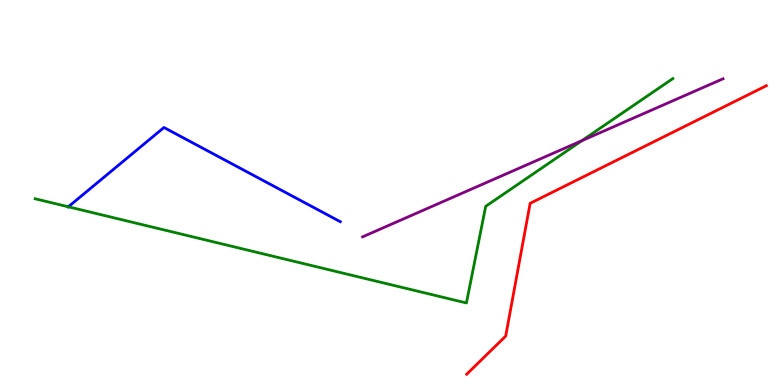[{'lines': ['blue', 'red'], 'intersections': []}, {'lines': ['green', 'red'], 'intersections': []}, {'lines': ['purple', 'red'], 'intersections': []}, {'lines': ['blue', 'green'], 'intersections': [{'x': 0.881, 'y': 4.63}]}, {'lines': ['blue', 'purple'], 'intersections': []}, {'lines': ['green', 'purple'], 'intersections': [{'x': 7.51, 'y': 6.35}]}]